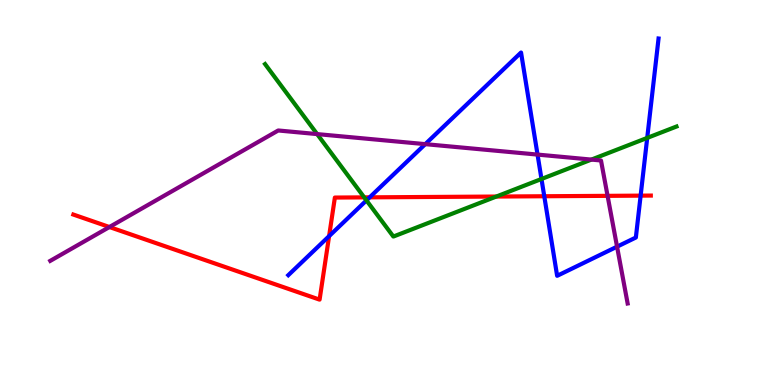[{'lines': ['blue', 'red'], 'intersections': [{'x': 4.25, 'y': 3.87}, {'x': 4.77, 'y': 4.87}, {'x': 7.02, 'y': 4.9}, {'x': 8.27, 'y': 4.92}]}, {'lines': ['green', 'red'], 'intersections': [{'x': 4.7, 'y': 4.87}, {'x': 6.4, 'y': 4.89}]}, {'lines': ['purple', 'red'], 'intersections': [{'x': 1.41, 'y': 4.1}, {'x': 7.84, 'y': 4.91}]}, {'lines': ['blue', 'green'], 'intersections': [{'x': 4.73, 'y': 4.79}, {'x': 6.99, 'y': 5.35}, {'x': 8.35, 'y': 6.42}]}, {'lines': ['blue', 'purple'], 'intersections': [{'x': 5.49, 'y': 6.26}, {'x': 6.94, 'y': 5.98}, {'x': 7.96, 'y': 3.59}]}, {'lines': ['green', 'purple'], 'intersections': [{'x': 4.09, 'y': 6.52}, {'x': 7.63, 'y': 5.85}]}]